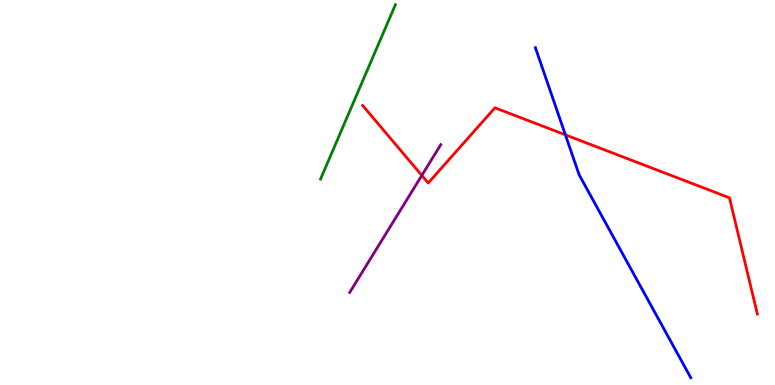[{'lines': ['blue', 'red'], 'intersections': [{'x': 7.3, 'y': 6.5}]}, {'lines': ['green', 'red'], 'intersections': []}, {'lines': ['purple', 'red'], 'intersections': [{'x': 5.44, 'y': 5.44}]}, {'lines': ['blue', 'green'], 'intersections': []}, {'lines': ['blue', 'purple'], 'intersections': []}, {'lines': ['green', 'purple'], 'intersections': []}]